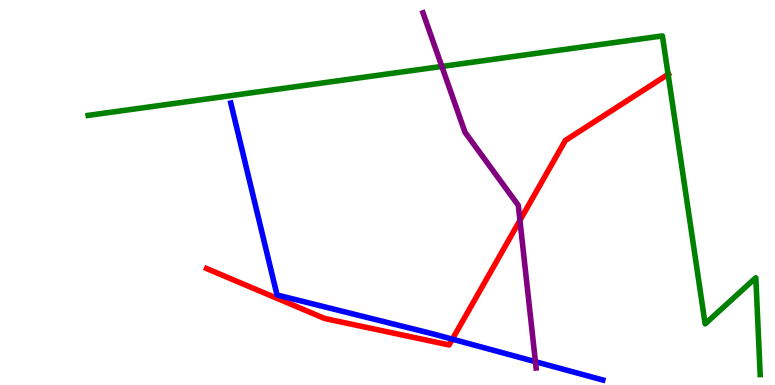[{'lines': ['blue', 'red'], 'intersections': [{'x': 5.84, 'y': 1.19}]}, {'lines': ['green', 'red'], 'intersections': [{'x': 8.62, 'y': 8.07}]}, {'lines': ['purple', 'red'], 'intersections': [{'x': 6.71, 'y': 4.28}]}, {'lines': ['blue', 'green'], 'intersections': []}, {'lines': ['blue', 'purple'], 'intersections': [{'x': 6.91, 'y': 0.605}]}, {'lines': ['green', 'purple'], 'intersections': [{'x': 5.7, 'y': 8.27}]}]